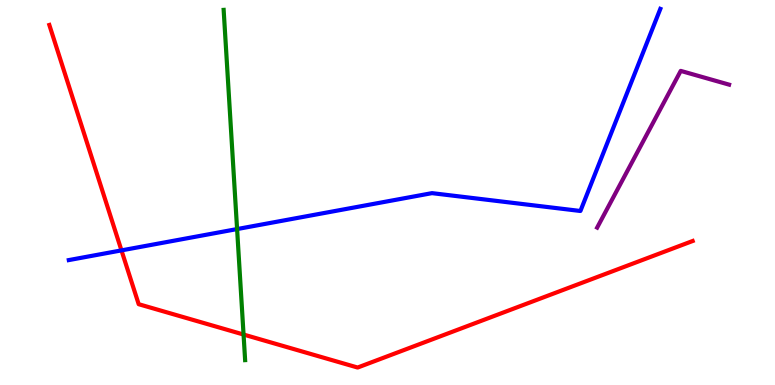[{'lines': ['blue', 'red'], 'intersections': [{'x': 1.57, 'y': 3.5}]}, {'lines': ['green', 'red'], 'intersections': [{'x': 3.14, 'y': 1.31}]}, {'lines': ['purple', 'red'], 'intersections': []}, {'lines': ['blue', 'green'], 'intersections': [{'x': 3.06, 'y': 4.05}]}, {'lines': ['blue', 'purple'], 'intersections': []}, {'lines': ['green', 'purple'], 'intersections': []}]